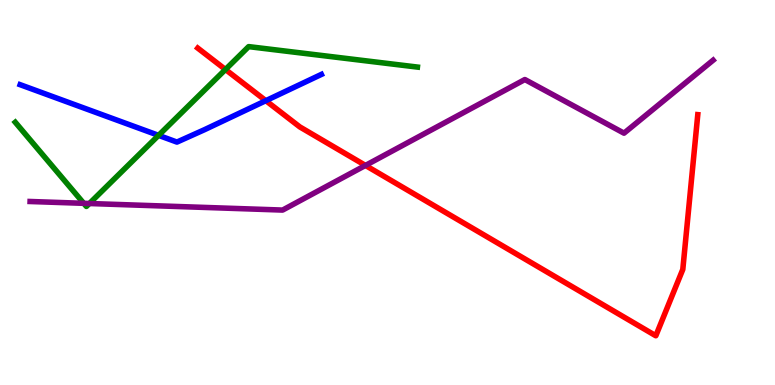[{'lines': ['blue', 'red'], 'intersections': [{'x': 3.43, 'y': 7.38}]}, {'lines': ['green', 'red'], 'intersections': [{'x': 2.91, 'y': 8.2}]}, {'lines': ['purple', 'red'], 'intersections': [{'x': 4.72, 'y': 5.7}]}, {'lines': ['blue', 'green'], 'intersections': [{'x': 2.05, 'y': 6.48}]}, {'lines': ['blue', 'purple'], 'intersections': []}, {'lines': ['green', 'purple'], 'intersections': [{'x': 1.08, 'y': 4.72}, {'x': 1.15, 'y': 4.71}]}]